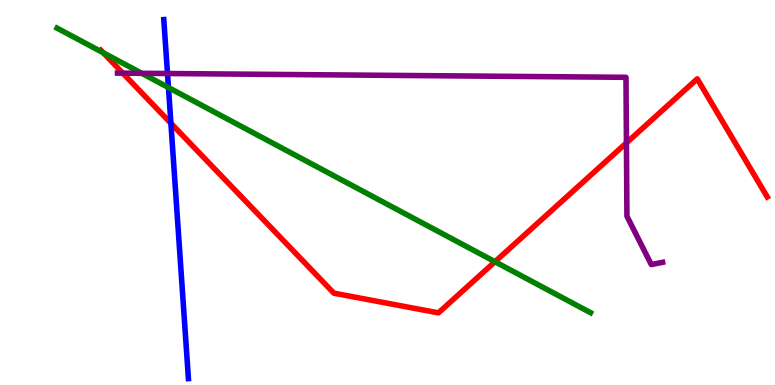[{'lines': ['blue', 'red'], 'intersections': [{'x': 2.21, 'y': 6.8}]}, {'lines': ['green', 'red'], 'intersections': [{'x': 1.33, 'y': 8.63}, {'x': 6.39, 'y': 3.2}]}, {'lines': ['purple', 'red'], 'intersections': [{'x': 1.58, 'y': 8.1}, {'x': 8.08, 'y': 6.29}]}, {'lines': ['blue', 'green'], 'intersections': [{'x': 2.17, 'y': 7.73}]}, {'lines': ['blue', 'purple'], 'intersections': [{'x': 2.16, 'y': 8.09}]}, {'lines': ['green', 'purple'], 'intersections': [{'x': 1.83, 'y': 8.1}]}]